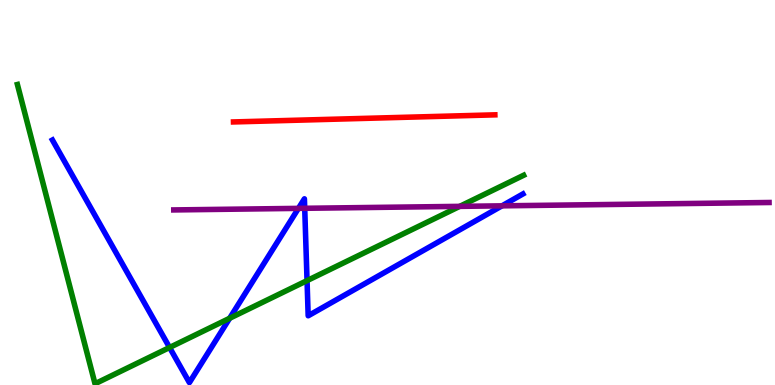[{'lines': ['blue', 'red'], 'intersections': []}, {'lines': ['green', 'red'], 'intersections': []}, {'lines': ['purple', 'red'], 'intersections': []}, {'lines': ['blue', 'green'], 'intersections': [{'x': 2.19, 'y': 0.974}, {'x': 2.96, 'y': 1.73}, {'x': 3.96, 'y': 2.71}]}, {'lines': ['blue', 'purple'], 'intersections': [{'x': 3.85, 'y': 4.59}, {'x': 3.93, 'y': 4.59}, {'x': 6.48, 'y': 4.65}]}, {'lines': ['green', 'purple'], 'intersections': [{'x': 5.93, 'y': 4.64}]}]